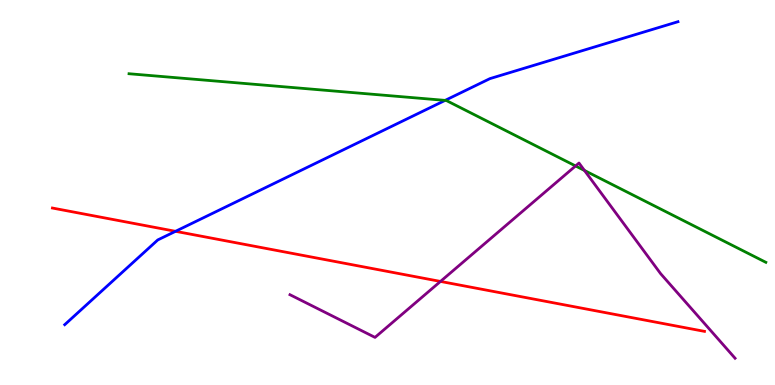[{'lines': ['blue', 'red'], 'intersections': [{'x': 2.26, 'y': 3.99}]}, {'lines': ['green', 'red'], 'intersections': []}, {'lines': ['purple', 'red'], 'intersections': [{'x': 5.68, 'y': 2.69}]}, {'lines': ['blue', 'green'], 'intersections': [{'x': 5.74, 'y': 7.39}]}, {'lines': ['blue', 'purple'], 'intersections': []}, {'lines': ['green', 'purple'], 'intersections': [{'x': 7.43, 'y': 5.69}, {'x': 7.54, 'y': 5.57}]}]